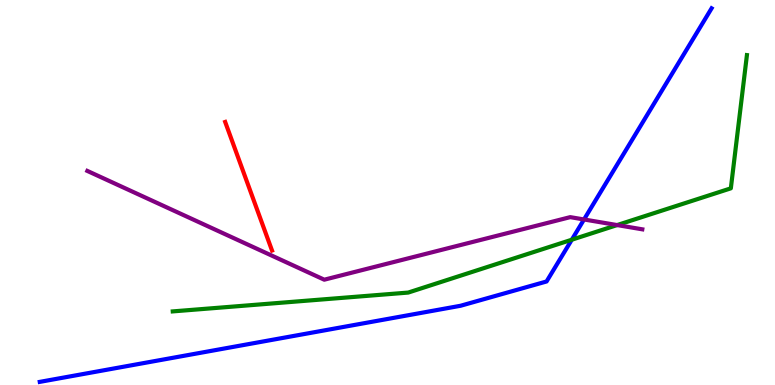[{'lines': ['blue', 'red'], 'intersections': []}, {'lines': ['green', 'red'], 'intersections': []}, {'lines': ['purple', 'red'], 'intersections': []}, {'lines': ['blue', 'green'], 'intersections': [{'x': 7.38, 'y': 3.77}]}, {'lines': ['blue', 'purple'], 'intersections': [{'x': 7.54, 'y': 4.3}]}, {'lines': ['green', 'purple'], 'intersections': [{'x': 7.96, 'y': 4.15}]}]